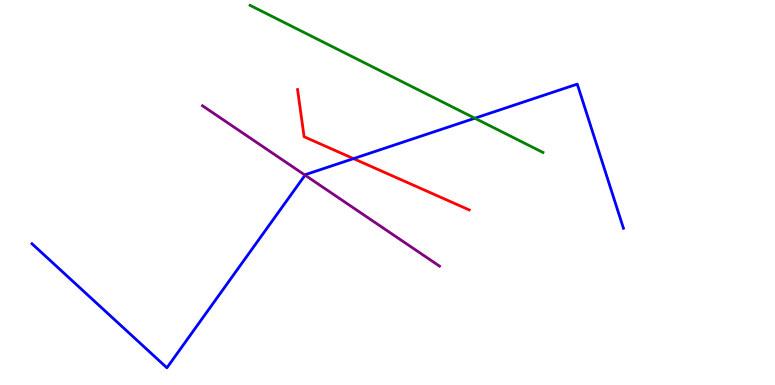[{'lines': ['blue', 'red'], 'intersections': [{'x': 4.56, 'y': 5.88}]}, {'lines': ['green', 'red'], 'intersections': []}, {'lines': ['purple', 'red'], 'intersections': []}, {'lines': ['blue', 'green'], 'intersections': [{'x': 6.13, 'y': 6.93}]}, {'lines': ['blue', 'purple'], 'intersections': [{'x': 3.94, 'y': 5.45}]}, {'lines': ['green', 'purple'], 'intersections': []}]